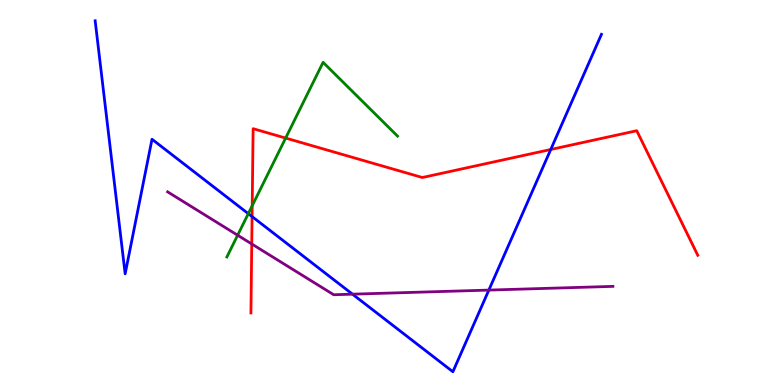[{'lines': ['blue', 'red'], 'intersections': [{'x': 3.25, 'y': 4.37}, {'x': 7.11, 'y': 6.12}]}, {'lines': ['green', 'red'], 'intersections': [{'x': 3.25, 'y': 4.66}, {'x': 3.69, 'y': 6.41}]}, {'lines': ['purple', 'red'], 'intersections': [{'x': 3.25, 'y': 3.66}]}, {'lines': ['blue', 'green'], 'intersections': [{'x': 3.2, 'y': 4.45}]}, {'lines': ['blue', 'purple'], 'intersections': [{'x': 4.55, 'y': 2.36}, {'x': 6.31, 'y': 2.47}]}, {'lines': ['green', 'purple'], 'intersections': [{'x': 3.07, 'y': 3.89}]}]